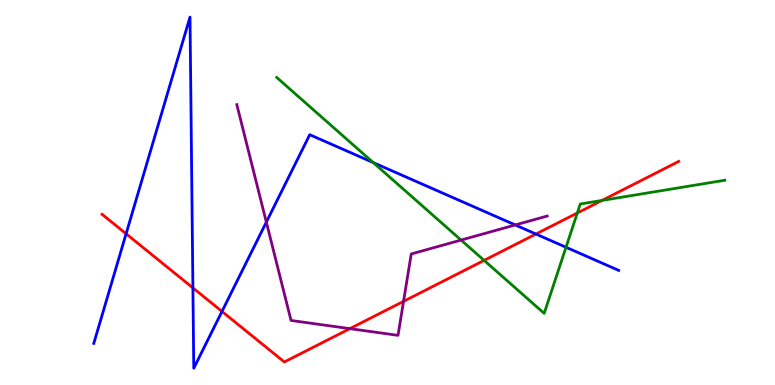[{'lines': ['blue', 'red'], 'intersections': [{'x': 1.63, 'y': 3.93}, {'x': 2.49, 'y': 2.52}, {'x': 2.86, 'y': 1.91}, {'x': 6.92, 'y': 3.92}]}, {'lines': ['green', 'red'], 'intersections': [{'x': 6.25, 'y': 3.24}, {'x': 7.45, 'y': 4.47}, {'x': 7.77, 'y': 4.79}]}, {'lines': ['purple', 'red'], 'intersections': [{'x': 4.51, 'y': 1.46}, {'x': 5.21, 'y': 2.17}]}, {'lines': ['blue', 'green'], 'intersections': [{'x': 4.82, 'y': 5.78}, {'x': 7.3, 'y': 3.58}]}, {'lines': ['blue', 'purple'], 'intersections': [{'x': 3.44, 'y': 4.23}, {'x': 6.65, 'y': 4.16}]}, {'lines': ['green', 'purple'], 'intersections': [{'x': 5.95, 'y': 3.76}]}]